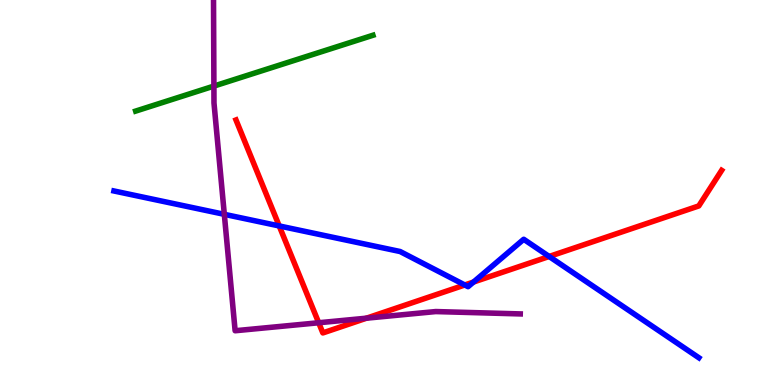[{'lines': ['blue', 'red'], 'intersections': [{'x': 3.6, 'y': 4.13}, {'x': 6.0, 'y': 2.6}, {'x': 6.11, 'y': 2.67}, {'x': 7.09, 'y': 3.34}]}, {'lines': ['green', 'red'], 'intersections': []}, {'lines': ['purple', 'red'], 'intersections': [{'x': 4.11, 'y': 1.62}, {'x': 4.73, 'y': 1.74}]}, {'lines': ['blue', 'green'], 'intersections': []}, {'lines': ['blue', 'purple'], 'intersections': [{'x': 2.89, 'y': 4.43}]}, {'lines': ['green', 'purple'], 'intersections': [{'x': 2.76, 'y': 7.76}]}]